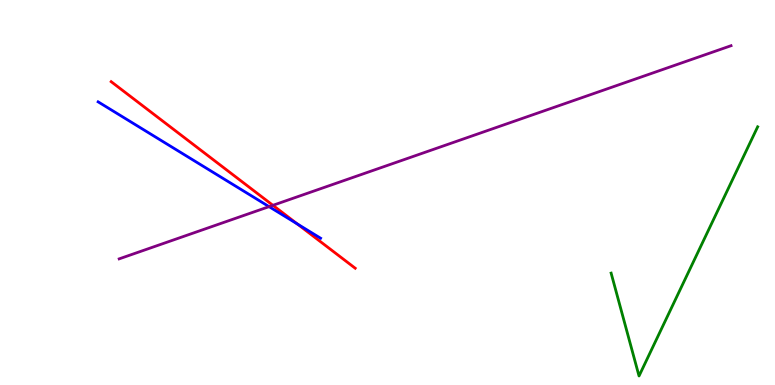[{'lines': ['blue', 'red'], 'intersections': [{'x': 3.84, 'y': 4.18}]}, {'lines': ['green', 'red'], 'intersections': []}, {'lines': ['purple', 'red'], 'intersections': [{'x': 3.52, 'y': 4.67}]}, {'lines': ['blue', 'green'], 'intersections': []}, {'lines': ['blue', 'purple'], 'intersections': [{'x': 3.47, 'y': 4.63}]}, {'lines': ['green', 'purple'], 'intersections': []}]